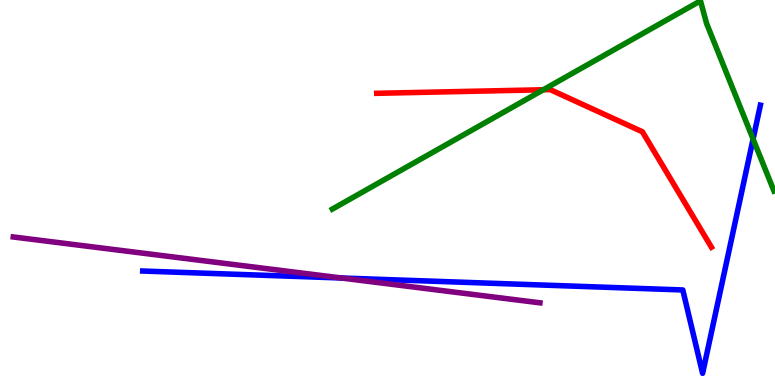[{'lines': ['blue', 'red'], 'intersections': []}, {'lines': ['green', 'red'], 'intersections': [{'x': 7.01, 'y': 7.67}]}, {'lines': ['purple', 'red'], 'intersections': []}, {'lines': ['blue', 'green'], 'intersections': [{'x': 9.72, 'y': 6.39}]}, {'lines': ['blue', 'purple'], 'intersections': [{'x': 4.41, 'y': 2.78}]}, {'lines': ['green', 'purple'], 'intersections': []}]